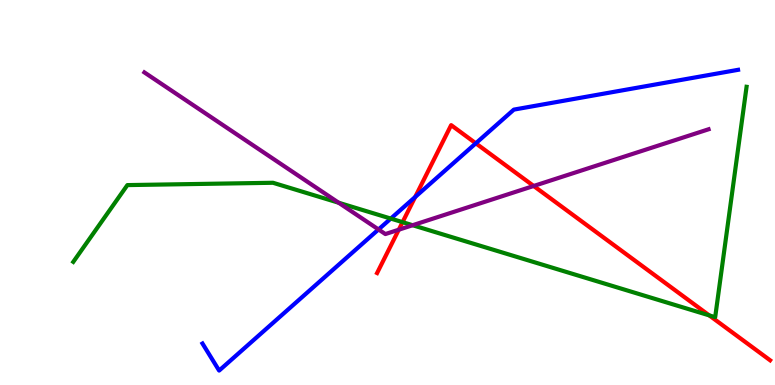[{'lines': ['blue', 'red'], 'intersections': [{'x': 5.36, 'y': 4.88}, {'x': 6.14, 'y': 6.28}]}, {'lines': ['green', 'red'], 'intersections': [{'x': 5.19, 'y': 4.23}, {'x': 9.15, 'y': 1.81}]}, {'lines': ['purple', 'red'], 'intersections': [{'x': 5.15, 'y': 4.03}, {'x': 6.89, 'y': 5.17}]}, {'lines': ['blue', 'green'], 'intersections': [{'x': 5.04, 'y': 4.32}]}, {'lines': ['blue', 'purple'], 'intersections': [{'x': 4.88, 'y': 4.04}]}, {'lines': ['green', 'purple'], 'intersections': [{'x': 4.37, 'y': 4.73}, {'x': 5.32, 'y': 4.15}]}]